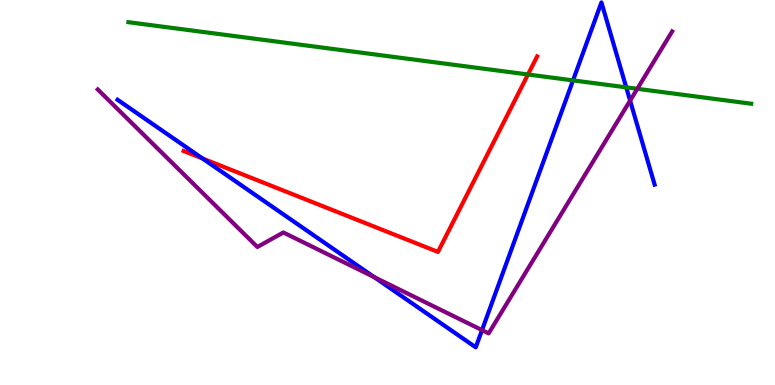[{'lines': ['blue', 'red'], 'intersections': [{'x': 2.61, 'y': 5.88}]}, {'lines': ['green', 'red'], 'intersections': [{'x': 6.81, 'y': 8.07}]}, {'lines': ['purple', 'red'], 'intersections': []}, {'lines': ['blue', 'green'], 'intersections': [{'x': 7.39, 'y': 7.91}, {'x': 8.08, 'y': 7.73}]}, {'lines': ['blue', 'purple'], 'intersections': [{'x': 4.83, 'y': 2.8}, {'x': 6.22, 'y': 1.43}, {'x': 8.13, 'y': 7.39}]}, {'lines': ['green', 'purple'], 'intersections': [{'x': 8.22, 'y': 7.69}]}]